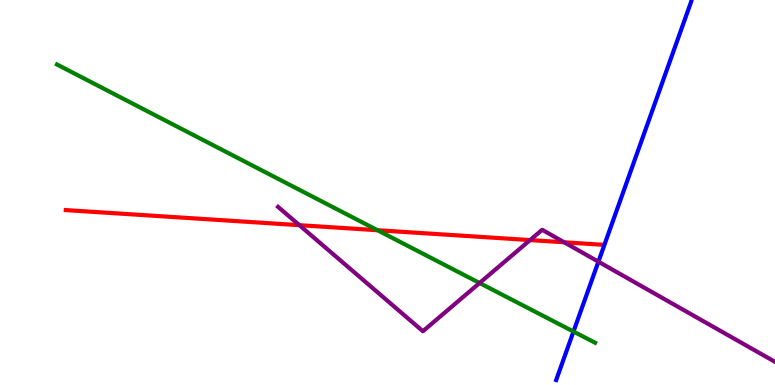[{'lines': ['blue', 'red'], 'intersections': []}, {'lines': ['green', 'red'], 'intersections': [{'x': 4.87, 'y': 4.02}]}, {'lines': ['purple', 'red'], 'intersections': [{'x': 3.86, 'y': 4.15}, {'x': 6.84, 'y': 3.76}, {'x': 7.28, 'y': 3.71}]}, {'lines': ['blue', 'green'], 'intersections': [{'x': 7.4, 'y': 1.39}]}, {'lines': ['blue', 'purple'], 'intersections': [{'x': 7.72, 'y': 3.2}]}, {'lines': ['green', 'purple'], 'intersections': [{'x': 6.19, 'y': 2.65}]}]